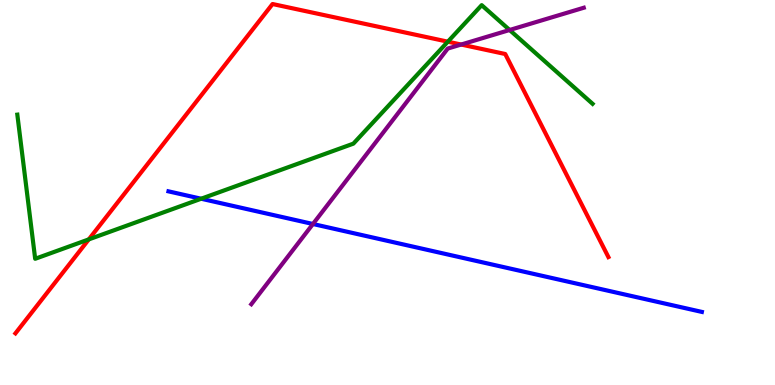[{'lines': ['blue', 'red'], 'intersections': []}, {'lines': ['green', 'red'], 'intersections': [{'x': 1.15, 'y': 3.78}, {'x': 5.78, 'y': 8.92}]}, {'lines': ['purple', 'red'], 'intersections': [{'x': 5.95, 'y': 8.84}]}, {'lines': ['blue', 'green'], 'intersections': [{'x': 2.6, 'y': 4.84}]}, {'lines': ['blue', 'purple'], 'intersections': [{'x': 4.04, 'y': 4.18}]}, {'lines': ['green', 'purple'], 'intersections': [{'x': 6.58, 'y': 9.22}]}]